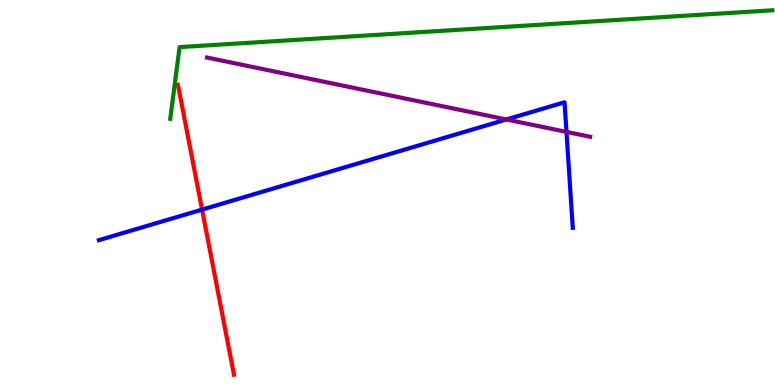[{'lines': ['blue', 'red'], 'intersections': [{'x': 2.61, 'y': 4.56}]}, {'lines': ['green', 'red'], 'intersections': []}, {'lines': ['purple', 'red'], 'intersections': []}, {'lines': ['blue', 'green'], 'intersections': []}, {'lines': ['blue', 'purple'], 'intersections': [{'x': 6.53, 'y': 6.9}, {'x': 7.31, 'y': 6.57}]}, {'lines': ['green', 'purple'], 'intersections': []}]